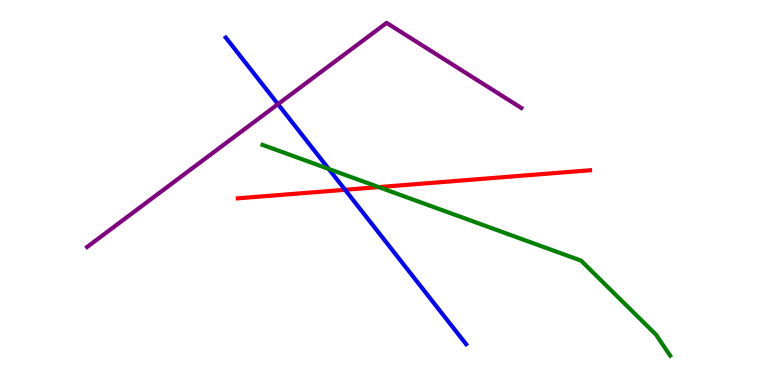[{'lines': ['blue', 'red'], 'intersections': [{'x': 4.45, 'y': 5.07}]}, {'lines': ['green', 'red'], 'intersections': [{'x': 4.89, 'y': 5.14}]}, {'lines': ['purple', 'red'], 'intersections': []}, {'lines': ['blue', 'green'], 'intersections': [{'x': 4.24, 'y': 5.61}]}, {'lines': ['blue', 'purple'], 'intersections': [{'x': 3.59, 'y': 7.29}]}, {'lines': ['green', 'purple'], 'intersections': []}]